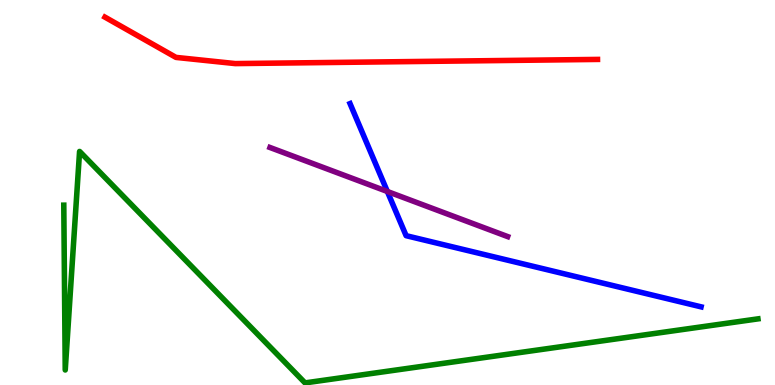[{'lines': ['blue', 'red'], 'intersections': []}, {'lines': ['green', 'red'], 'intersections': []}, {'lines': ['purple', 'red'], 'intersections': []}, {'lines': ['blue', 'green'], 'intersections': []}, {'lines': ['blue', 'purple'], 'intersections': [{'x': 5.0, 'y': 5.03}]}, {'lines': ['green', 'purple'], 'intersections': []}]